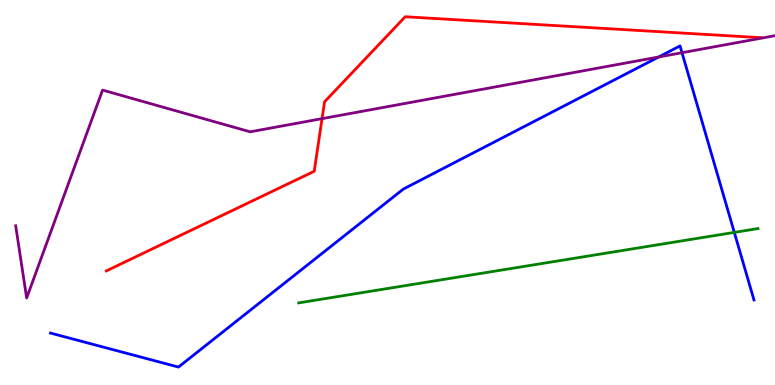[{'lines': ['blue', 'red'], 'intersections': []}, {'lines': ['green', 'red'], 'intersections': []}, {'lines': ['purple', 'red'], 'intersections': [{'x': 4.16, 'y': 6.92}]}, {'lines': ['blue', 'green'], 'intersections': [{'x': 9.47, 'y': 3.96}]}, {'lines': ['blue', 'purple'], 'intersections': [{'x': 8.5, 'y': 8.52}, {'x': 8.8, 'y': 8.63}]}, {'lines': ['green', 'purple'], 'intersections': []}]